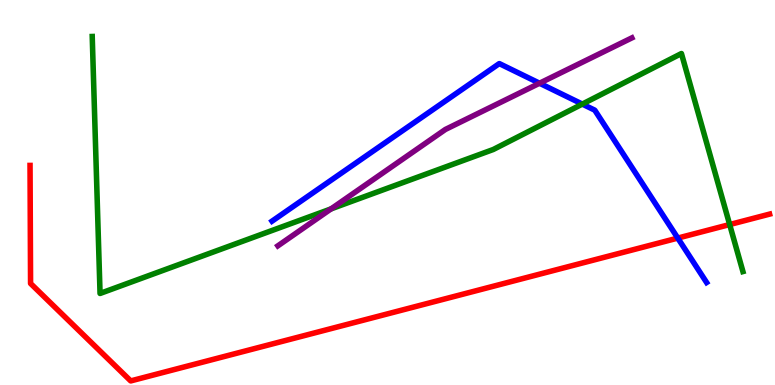[{'lines': ['blue', 'red'], 'intersections': [{'x': 8.75, 'y': 3.82}]}, {'lines': ['green', 'red'], 'intersections': [{'x': 9.42, 'y': 4.17}]}, {'lines': ['purple', 'red'], 'intersections': []}, {'lines': ['blue', 'green'], 'intersections': [{'x': 7.51, 'y': 7.3}]}, {'lines': ['blue', 'purple'], 'intersections': [{'x': 6.96, 'y': 7.84}]}, {'lines': ['green', 'purple'], 'intersections': [{'x': 4.27, 'y': 4.57}]}]